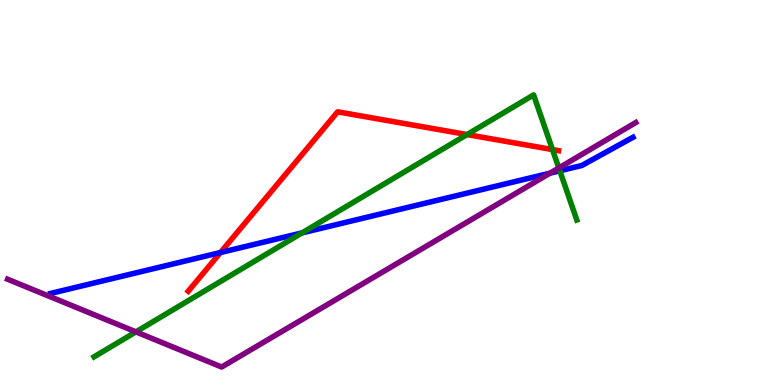[{'lines': ['blue', 'red'], 'intersections': [{'x': 2.84, 'y': 3.44}]}, {'lines': ['green', 'red'], 'intersections': [{'x': 6.03, 'y': 6.5}, {'x': 7.13, 'y': 6.11}]}, {'lines': ['purple', 'red'], 'intersections': []}, {'lines': ['blue', 'green'], 'intersections': [{'x': 3.9, 'y': 3.95}, {'x': 7.22, 'y': 5.56}]}, {'lines': ['blue', 'purple'], 'intersections': [{'x': 7.1, 'y': 5.5}]}, {'lines': ['green', 'purple'], 'intersections': [{'x': 1.75, 'y': 1.38}, {'x': 7.21, 'y': 5.64}]}]